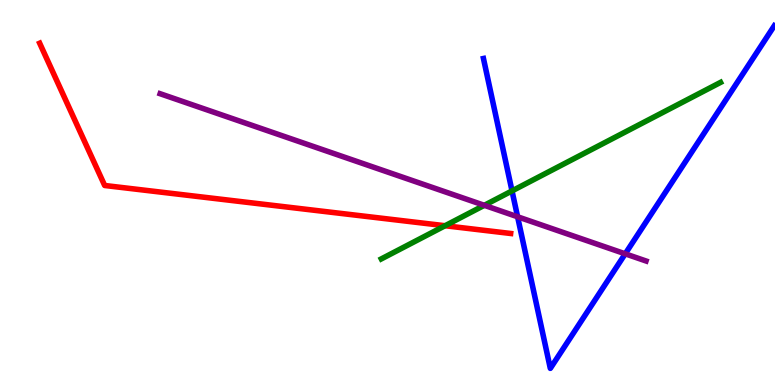[{'lines': ['blue', 'red'], 'intersections': []}, {'lines': ['green', 'red'], 'intersections': [{'x': 5.74, 'y': 4.14}]}, {'lines': ['purple', 'red'], 'intersections': []}, {'lines': ['blue', 'green'], 'intersections': [{'x': 6.61, 'y': 5.04}]}, {'lines': ['blue', 'purple'], 'intersections': [{'x': 6.68, 'y': 4.37}, {'x': 8.07, 'y': 3.41}]}, {'lines': ['green', 'purple'], 'intersections': [{'x': 6.25, 'y': 4.67}]}]